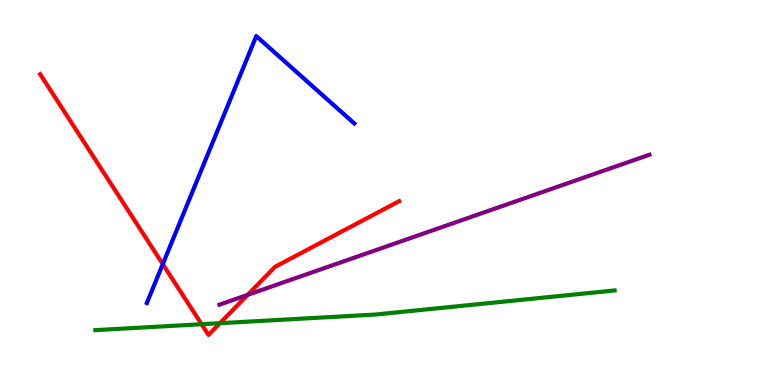[{'lines': ['blue', 'red'], 'intersections': [{'x': 2.1, 'y': 3.14}]}, {'lines': ['green', 'red'], 'intersections': [{'x': 2.6, 'y': 1.58}, {'x': 2.84, 'y': 1.61}]}, {'lines': ['purple', 'red'], 'intersections': [{'x': 3.2, 'y': 2.34}]}, {'lines': ['blue', 'green'], 'intersections': []}, {'lines': ['blue', 'purple'], 'intersections': []}, {'lines': ['green', 'purple'], 'intersections': []}]